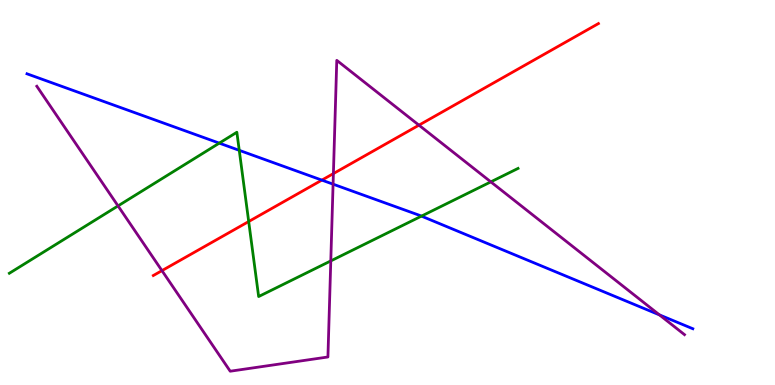[{'lines': ['blue', 'red'], 'intersections': [{'x': 4.15, 'y': 5.32}]}, {'lines': ['green', 'red'], 'intersections': [{'x': 3.21, 'y': 4.25}]}, {'lines': ['purple', 'red'], 'intersections': [{'x': 2.09, 'y': 2.97}, {'x': 4.3, 'y': 5.49}, {'x': 5.41, 'y': 6.75}]}, {'lines': ['blue', 'green'], 'intersections': [{'x': 2.83, 'y': 6.28}, {'x': 3.09, 'y': 6.1}, {'x': 5.44, 'y': 4.39}]}, {'lines': ['blue', 'purple'], 'intersections': [{'x': 4.3, 'y': 5.22}, {'x': 8.51, 'y': 1.82}]}, {'lines': ['green', 'purple'], 'intersections': [{'x': 1.52, 'y': 4.65}, {'x': 4.27, 'y': 3.22}, {'x': 6.33, 'y': 5.28}]}]